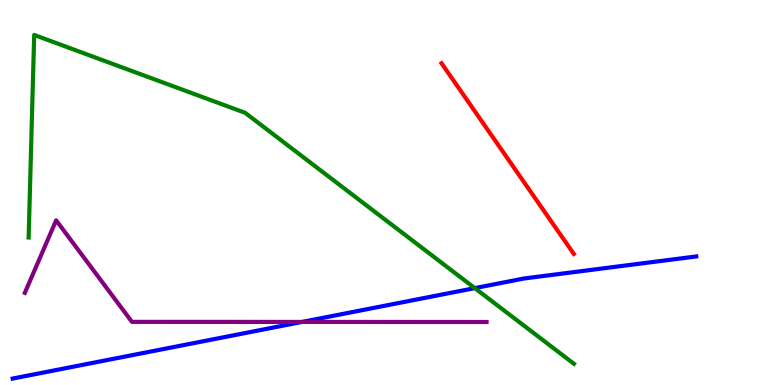[{'lines': ['blue', 'red'], 'intersections': []}, {'lines': ['green', 'red'], 'intersections': []}, {'lines': ['purple', 'red'], 'intersections': []}, {'lines': ['blue', 'green'], 'intersections': [{'x': 6.13, 'y': 2.52}]}, {'lines': ['blue', 'purple'], 'intersections': [{'x': 3.9, 'y': 1.64}]}, {'lines': ['green', 'purple'], 'intersections': []}]